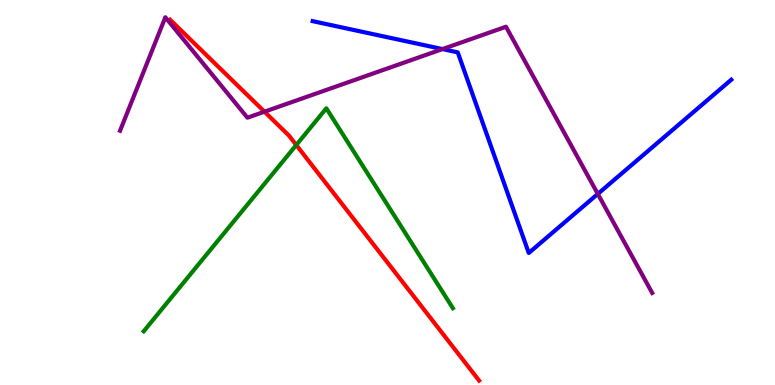[{'lines': ['blue', 'red'], 'intersections': []}, {'lines': ['green', 'red'], 'intersections': [{'x': 3.82, 'y': 6.23}]}, {'lines': ['purple', 'red'], 'intersections': [{'x': 3.41, 'y': 7.1}]}, {'lines': ['blue', 'green'], 'intersections': []}, {'lines': ['blue', 'purple'], 'intersections': [{'x': 5.71, 'y': 8.73}, {'x': 7.71, 'y': 4.96}]}, {'lines': ['green', 'purple'], 'intersections': []}]